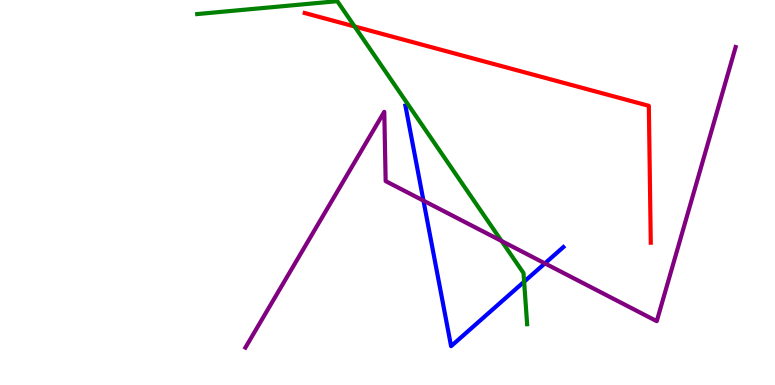[{'lines': ['blue', 'red'], 'intersections': []}, {'lines': ['green', 'red'], 'intersections': [{'x': 4.58, 'y': 9.31}]}, {'lines': ['purple', 'red'], 'intersections': []}, {'lines': ['blue', 'green'], 'intersections': [{'x': 6.76, 'y': 2.68}]}, {'lines': ['blue', 'purple'], 'intersections': [{'x': 5.46, 'y': 4.79}, {'x': 7.03, 'y': 3.16}]}, {'lines': ['green', 'purple'], 'intersections': [{'x': 6.47, 'y': 3.74}]}]